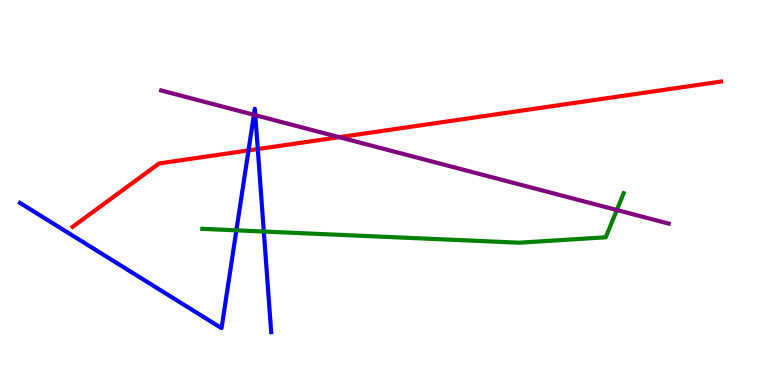[{'lines': ['blue', 'red'], 'intersections': [{'x': 3.21, 'y': 6.09}, {'x': 3.33, 'y': 6.13}]}, {'lines': ['green', 'red'], 'intersections': []}, {'lines': ['purple', 'red'], 'intersections': [{'x': 4.38, 'y': 6.44}]}, {'lines': ['blue', 'green'], 'intersections': [{'x': 3.05, 'y': 4.02}, {'x': 3.4, 'y': 3.99}]}, {'lines': ['blue', 'purple'], 'intersections': [{'x': 3.28, 'y': 7.02}, {'x': 3.29, 'y': 7.01}]}, {'lines': ['green', 'purple'], 'intersections': [{'x': 7.96, 'y': 4.55}]}]